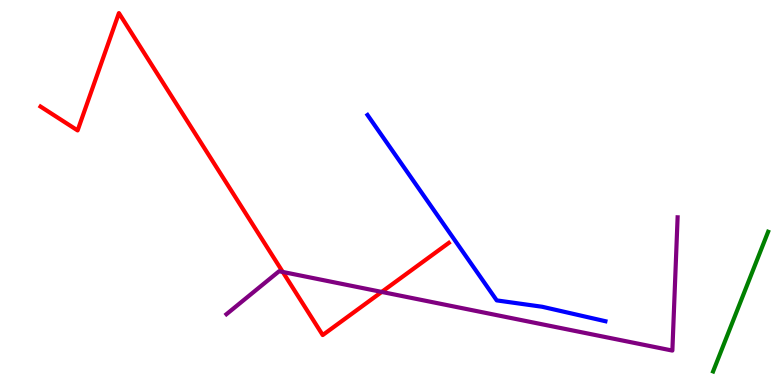[{'lines': ['blue', 'red'], 'intersections': []}, {'lines': ['green', 'red'], 'intersections': []}, {'lines': ['purple', 'red'], 'intersections': [{'x': 3.65, 'y': 2.94}, {'x': 4.93, 'y': 2.42}]}, {'lines': ['blue', 'green'], 'intersections': []}, {'lines': ['blue', 'purple'], 'intersections': []}, {'lines': ['green', 'purple'], 'intersections': []}]